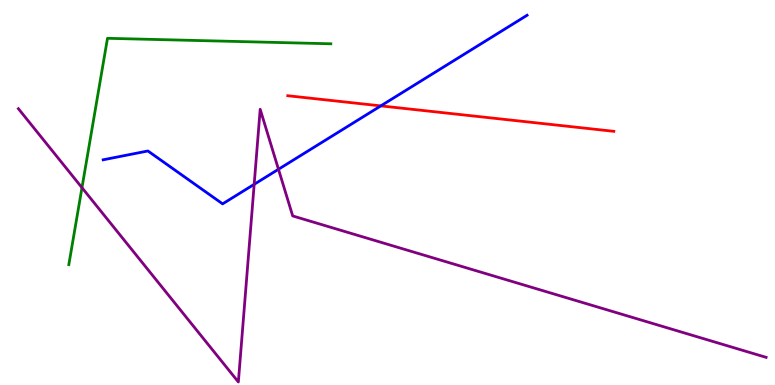[{'lines': ['blue', 'red'], 'intersections': [{'x': 4.91, 'y': 7.25}]}, {'lines': ['green', 'red'], 'intersections': []}, {'lines': ['purple', 'red'], 'intersections': []}, {'lines': ['blue', 'green'], 'intersections': []}, {'lines': ['blue', 'purple'], 'intersections': [{'x': 3.28, 'y': 5.21}, {'x': 3.59, 'y': 5.6}]}, {'lines': ['green', 'purple'], 'intersections': [{'x': 1.06, 'y': 5.13}]}]